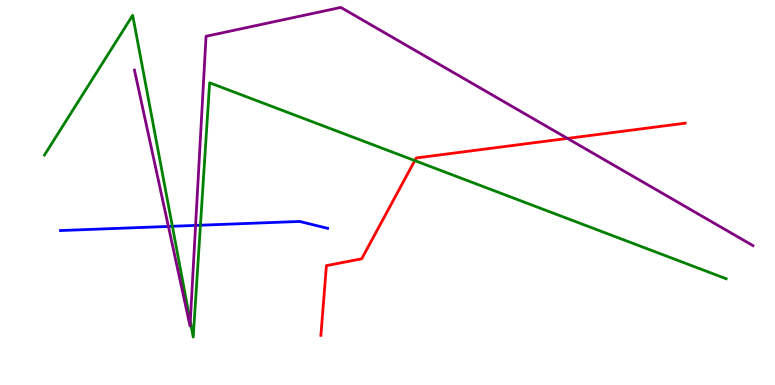[{'lines': ['blue', 'red'], 'intersections': []}, {'lines': ['green', 'red'], 'intersections': [{'x': 5.35, 'y': 5.83}]}, {'lines': ['purple', 'red'], 'intersections': [{'x': 7.32, 'y': 6.4}]}, {'lines': ['blue', 'green'], 'intersections': [{'x': 2.22, 'y': 4.12}, {'x': 2.59, 'y': 4.15}]}, {'lines': ['blue', 'purple'], 'intersections': [{'x': 2.17, 'y': 4.12}, {'x': 2.52, 'y': 4.15}]}, {'lines': ['green', 'purple'], 'intersections': [{'x': 2.46, 'y': 1.65}]}]